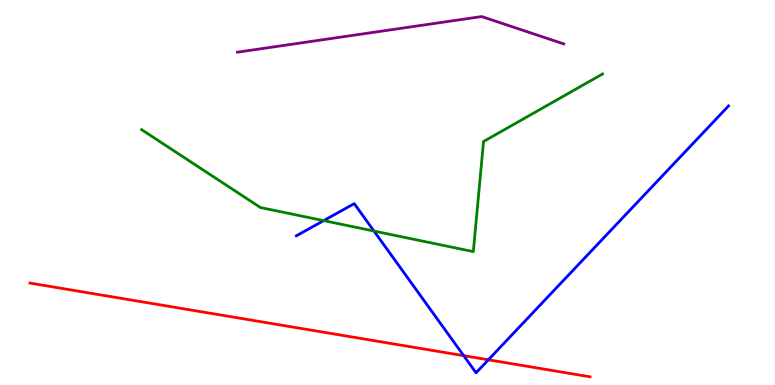[{'lines': ['blue', 'red'], 'intersections': [{'x': 5.98, 'y': 0.762}, {'x': 6.3, 'y': 0.655}]}, {'lines': ['green', 'red'], 'intersections': []}, {'lines': ['purple', 'red'], 'intersections': []}, {'lines': ['blue', 'green'], 'intersections': [{'x': 4.18, 'y': 4.27}, {'x': 4.83, 'y': 4.0}]}, {'lines': ['blue', 'purple'], 'intersections': []}, {'lines': ['green', 'purple'], 'intersections': []}]